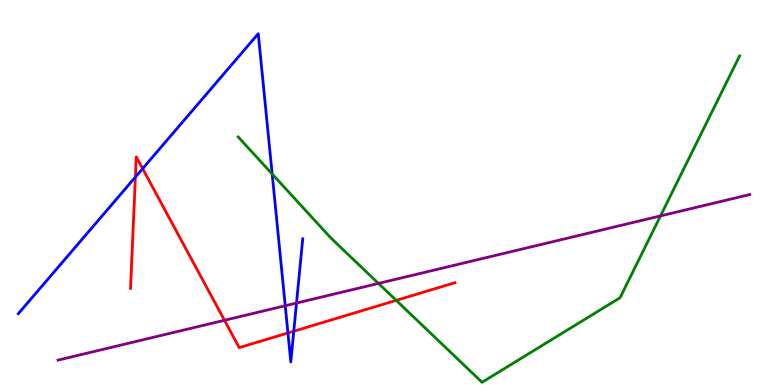[{'lines': ['blue', 'red'], 'intersections': [{'x': 1.75, 'y': 5.4}, {'x': 1.84, 'y': 5.62}, {'x': 3.72, 'y': 1.35}, {'x': 3.79, 'y': 1.4}]}, {'lines': ['green', 'red'], 'intersections': [{'x': 5.11, 'y': 2.2}]}, {'lines': ['purple', 'red'], 'intersections': [{'x': 2.9, 'y': 1.68}]}, {'lines': ['blue', 'green'], 'intersections': [{'x': 3.51, 'y': 5.48}]}, {'lines': ['blue', 'purple'], 'intersections': [{'x': 3.68, 'y': 2.06}, {'x': 3.83, 'y': 2.13}]}, {'lines': ['green', 'purple'], 'intersections': [{'x': 4.88, 'y': 2.64}, {'x': 8.52, 'y': 4.39}]}]